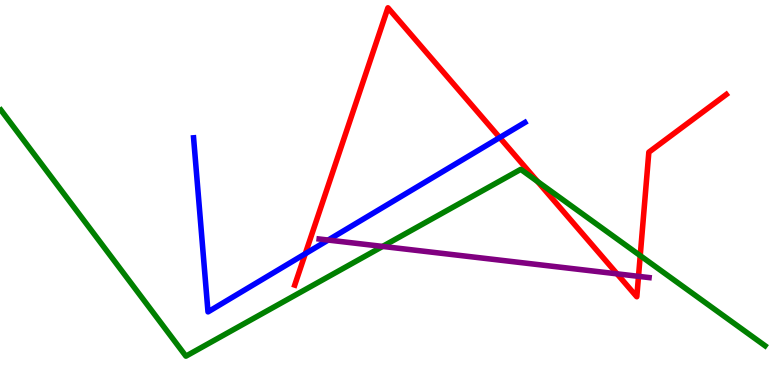[{'lines': ['blue', 'red'], 'intersections': [{'x': 3.94, 'y': 3.41}, {'x': 6.45, 'y': 6.43}]}, {'lines': ['green', 'red'], 'intersections': [{'x': 6.94, 'y': 5.29}, {'x': 8.26, 'y': 3.36}]}, {'lines': ['purple', 'red'], 'intersections': [{'x': 7.96, 'y': 2.89}, {'x': 8.24, 'y': 2.82}]}, {'lines': ['blue', 'green'], 'intersections': []}, {'lines': ['blue', 'purple'], 'intersections': [{'x': 4.23, 'y': 3.76}]}, {'lines': ['green', 'purple'], 'intersections': [{'x': 4.94, 'y': 3.6}]}]